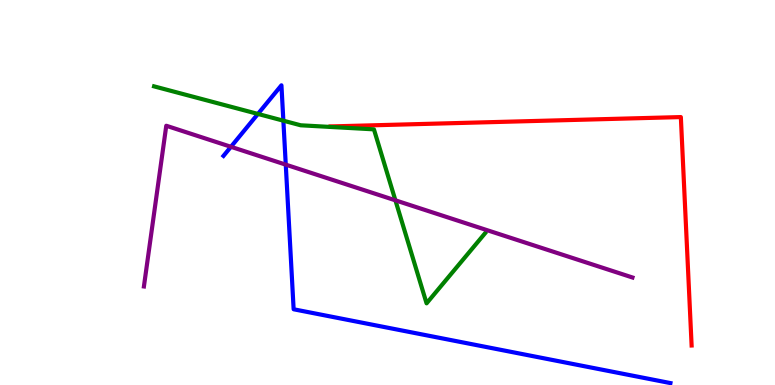[{'lines': ['blue', 'red'], 'intersections': []}, {'lines': ['green', 'red'], 'intersections': []}, {'lines': ['purple', 'red'], 'intersections': []}, {'lines': ['blue', 'green'], 'intersections': [{'x': 3.33, 'y': 7.04}, {'x': 3.66, 'y': 6.87}]}, {'lines': ['blue', 'purple'], 'intersections': [{'x': 2.98, 'y': 6.19}, {'x': 3.69, 'y': 5.72}]}, {'lines': ['green', 'purple'], 'intersections': [{'x': 5.1, 'y': 4.8}]}]